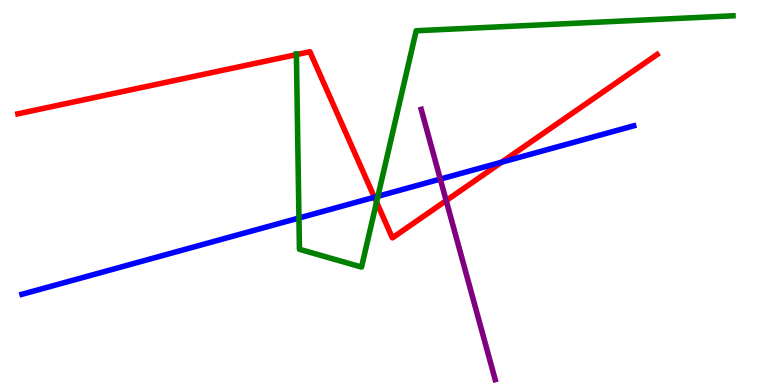[{'lines': ['blue', 'red'], 'intersections': [{'x': 4.83, 'y': 4.88}, {'x': 6.47, 'y': 5.79}]}, {'lines': ['green', 'red'], 'intersections': [{'x': 3.82, 'y': 8.58}, {'x': 4.86, 'y': 4.75}]}, {'lines': ['purple', 'red'], 'intersections': [{'x': 5.76, 'y': 4.79}]}, {'lines': ['blue', 'green'], 'intersections': [{'x': 3.86, 'y': 4.34}, {'x': 4.88, 'y': 4.9}]}, {'lines': ['blue', 'purple'], 'intersections': [{'x': 5.68, 'y': 5.35}]}, {'lines': ['green', 'purple'], 'intersections': []}]